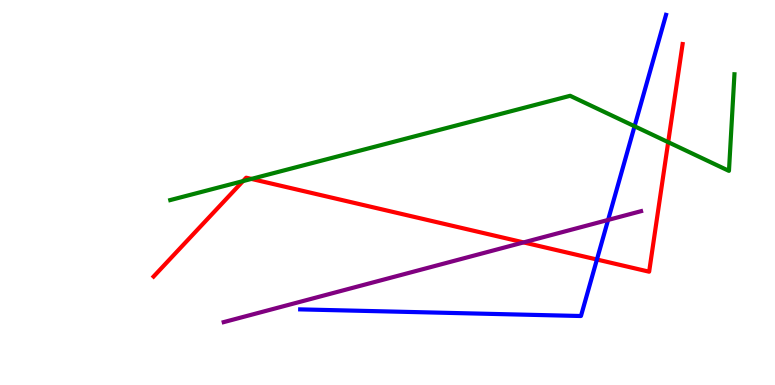[{'lines': ['blue', 'red'], 'intersections': [{'x': 7.7, 'y': 3.26}]}, {'lines': ['green', 'red'], 'intersections': [{'x': 3.14, 'y': 5.3}, {'x': 3.24, 'y': 5.35}, {'x': 8.62, 'y': 6.31}]}, {'lines': ['purple', 'red'], 'intersections': [{'x': 6.76, 'y': 3.7}]}, {'lines': ['blue', 'green'], 'intersections': [{'x': 8.19, 'y': 6.72}]}, {'lines': ['blue', 'purple'], 'intersections': [{'x': 7.85, 'y': 4.29}]}, {'lines': ['green', 'purple'], 'intersections': []}]